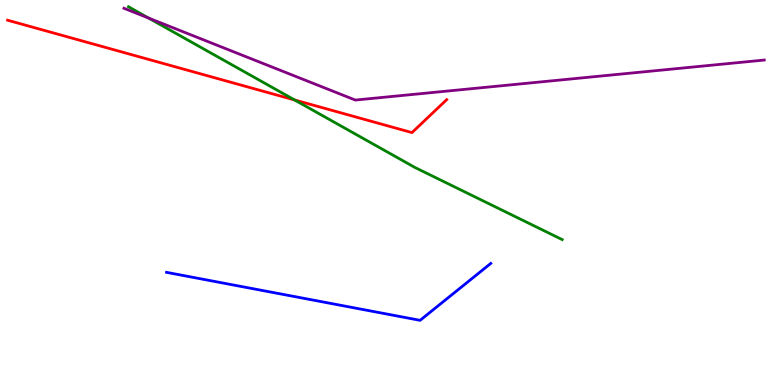[{'lines': ['blue', 'red'], 'intersections': []}, {'lines': ['green', 'red'], 'intersections': [{'x': 3.8, 'y': 7.4}]}, {'lines': ['purple', 'red'], 'intersections': []}, {'lines': ['blue', 'green'], 'intersections': []}, {'lines': ['blue', 'purple'], 'intersections': []}, {'lines': ['green', 'purple'], 'intersections': [{'x': 1.92, 'y': 9.53}]}]